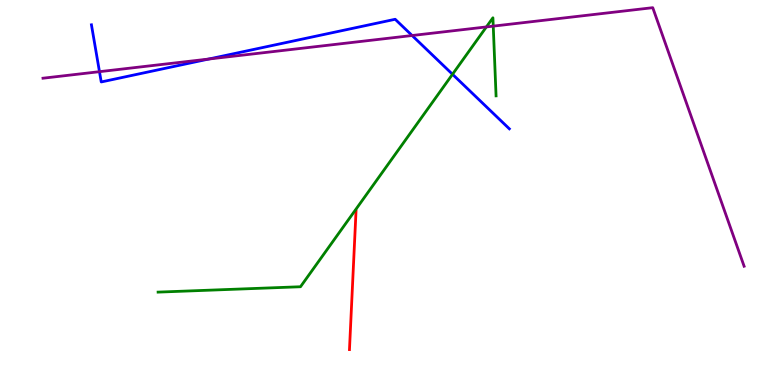[{'lines': ['blue', 'red'], 'intersections': []}, {'lines': ['green', 'red'], 'intersections': []}, {'lines': ['purple', 'red'], 'intersections': []}, {'lines': ['blue', 'green'], 'intersections': [{'x': 5.84, 'y': 8.07}]}, {'lines': ['blue', 'purple'], 'intersections': [{'x': 1.28, 'y': 8.14}, {'x': 2.69, 'y': 8.47}, {'x': 5.32, 'y': 9.08}]}, {'lines': ['green', 'purple'], 'intersections': [{'x': 6.28, 'y': 9.3}, {'x': 6.36, 'y': 9.32}]}]